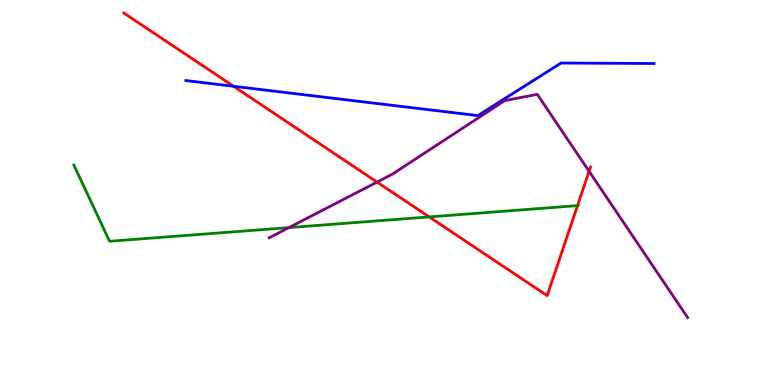[{'lines': ['blue', 'red'], 'intersections': [{'x': 3.01, 'y': 7.76}]}, {'lines': ['green', 'red'], 'intersections': [{'x': 5.54, 'y': 4.37}, {'x': 7.45, 'y': 4.66}]}, {'lines': ['purple', 'red'], 'intersections': [{'x': 4.87, 'y': 5.27}, {'x': 7.6, 'y': 5.55}]}, {'lines': ['blue', 'green'], 'intersections': []}, {'lines': ['blue', 'purple'], 'intersections': []}, {'lines': ['green', 'purple'], 'intersections': [{'x': 3.73, 'y': 4.09}]}]